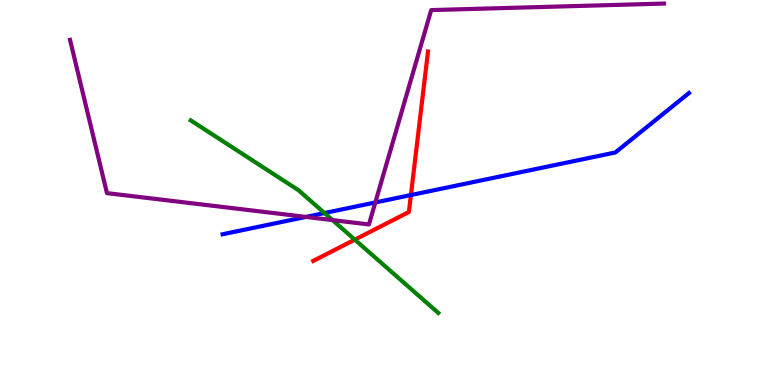[{'lines': ['blue', 'red'], 'intersections': [{'x': 5.3, 'y': 4.93}]}, {'lines': ['green', 'red'], 'intersections': [{'x': 4.58, 'y': 3.78}]}, {'lines': ['purple', 'red'], 'intersections': []}, {'lines': ['blue', 'green'], 'intersections': [{'x': 4.19, 'y': 4.47}]}, {'lines': ['blue', 'purple'], 'intersections': [{'x': 3.95, 'y': 4.37}, {'x': 4.84, 'y': 4.74}]}, {'lines': ['green', 'purple'], 'intersections': [{'x': 4.29, 'y': 4.28}]}]